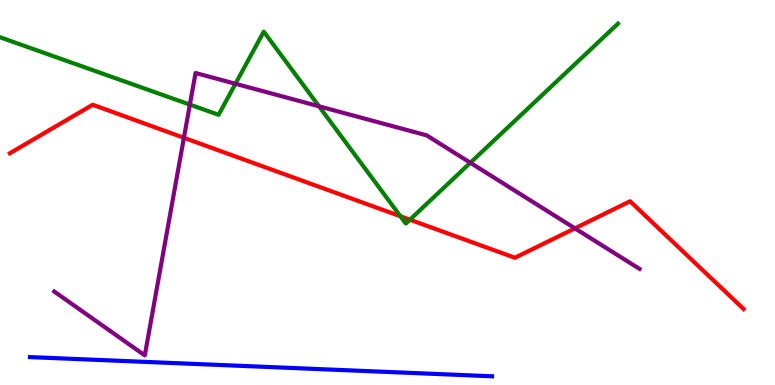[{'lines': ['blue', 'red'], 'intersections': []}, {'lines': ['green', 'red'], 'intersections': [{'x': 5.17, 'y': 4.38}, {'x': 5.29, 'y': 4.29}]}, {'lines': ['purple', 'red'], 'intersections': [{'x': 2.37, 'y': 6.42}, {'x': 7.42, 'y': 4.07}]}, {'lines': ['blue', 'green'], 'intersections': []}, {'lines': ['blue', 'purple'], 'intersections': []}, {'lines': ['green', 'purple'], 'intersections': [{'x': 2.45, 'y': 7.28}, {'x': 3.04, 'y': 7.82}, {'x': 4.12, 'y': 7.24}, {'x': 6.07, 'y': 5.77}]}]